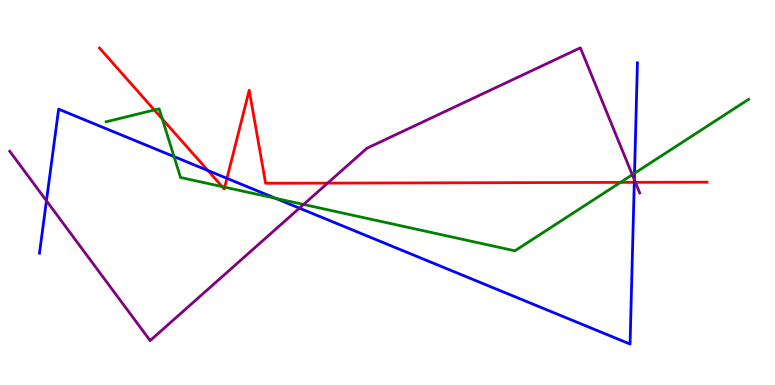[{'lines': ['blue', 'red'], 'intersections': [{'x': 2.68, 'y': 5.57}, {'x': 2.93, 'y': 5.37}, {'x': 8.18, 'y': 5.26}]}, {'lines': ['green', 'red'], 'intersections': [{'x': 1.99, 'y': 7.14}, {'x': 2.09, 'y': 6.91}, {'x': 2.87, 'y': 5.15}, {'x': 2.9, 'y': 5.14}, {'x': 8.01, 'y': 5.26}]}, {'lines': ['purple', 'red'], 'intersections': [{'x': 4.23, 'y': 5.24}, {'x': 8.2, 'y': 5.26}]}, {'lines': ['blue', 'green'], 'intersections': [{'x': 2.25, 'y': 5.93}, {'x': 3.56, 'y': 4.85}, {'x': 8.19, 'y': 5.5}]}, {'lines': ['blue', 'purple'], 'intersections': [{'x': 0.599, 'y': 4.79}, {'x': 3.86, 'y': 4.59}, {'x': 8.19, 'y': 5.33}]}, {'lines': ['green', 'purple'], 'intersections': [{'x': 3.92, 'y': 4.69}, {'x': 8.16, 'y': 5.46}]}]